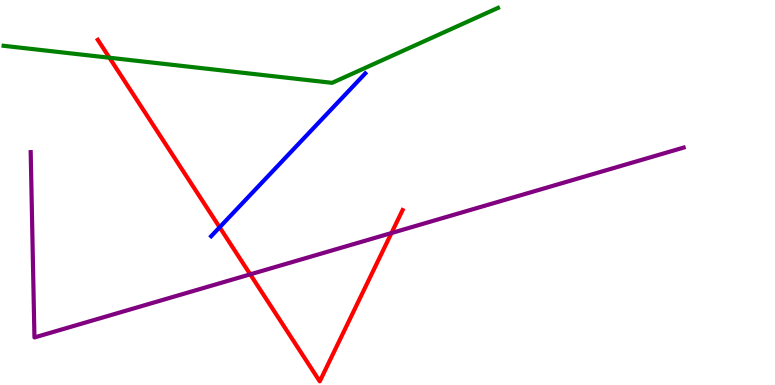[{'lines': ['blue', 'red'], 'intersections': [{'x': 2.83, 'y': 4.1}]}, {'lines': ['green', 'red'], 'intersections': [{'x': 1.41, 'y': 8.5}]}, {'lines': ['purple', 'red'], 'intersections': [{'x': 3.23, 'y': 2.87}, {'x': 5.05, 'y': 3.95}]}, {'lines': ['blue', 'green'], 'intersections': []}, {'lines': ['blue', 'purple'], 'intersections': []}, {'lines': ['green', 'purple'], 'intersections': []}]